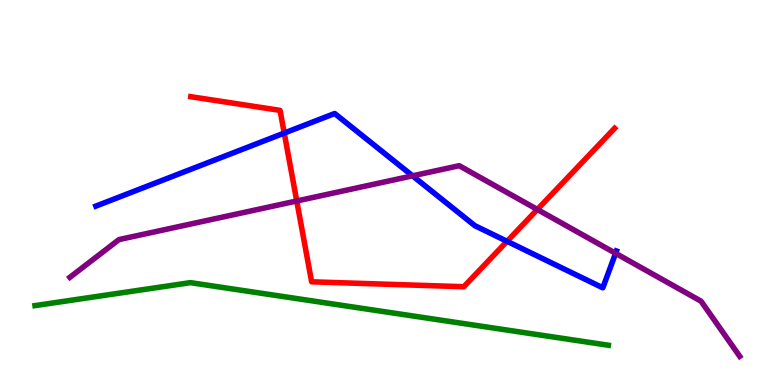[{'lines': ['blue', 'red'], 'intersections': [{'x': 3.67, 'y': 6.54}, {'x': 6.54, 'y': 3.73}]}, {'lines': ['green', 'red'], 'intersections': []}, {'lines': ['purple', 'red'], 'intersections': [{'x': 3.83, 'y': 4.78}, {'x': 6.93, 'y': 4.56}]}, {'lines': ['blue', 'green'], 'intersections': []}, {'lines': ['blue', 'purple'], 'intersections': [{'x': 5.32, 'y': 5.43}, {'x': 7.94, 'y': 3.42}]}, {'lines': ['green', 'purple'], 'intersections': []}]